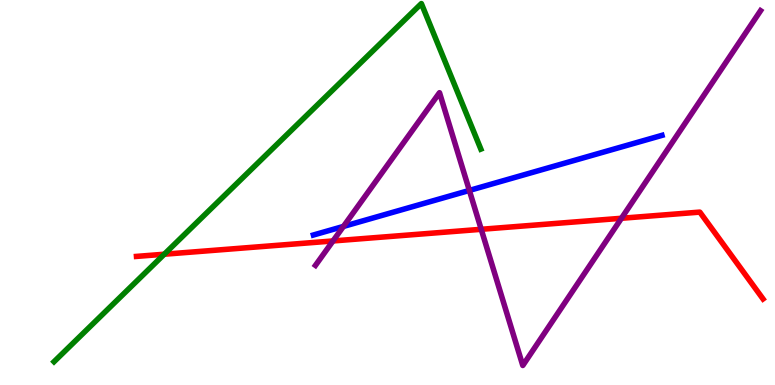[{'lines': ['blue', 'red'], 'intersections': []}, {'lines': ['green', 'red'], 'intersections': [{'x': 2.12, 'y': 3.4}]}, {'lines': ['purple', 'red'], 'intersections': [{'x': 4.3, 'y': 3.74}, {'x': 6.21, 'y': 4.04}, {'x': 8.02, 'y': 4.33}]}, {'lines': ['blue', 'green'], 'intersections': []}, {'lines': ['blue', 'purple'], 'intersections': [{'x': 4.43, 'y': 4.12}, {'x': 6.06, 'y': 5.05}]}, {'lines': ['green', 'purple'], 'intersections': []}]